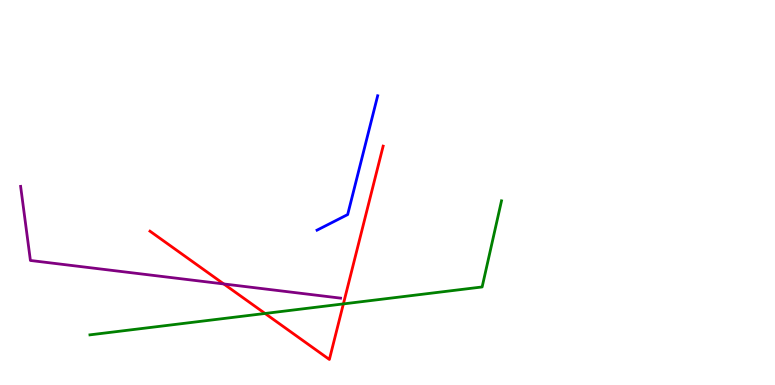[{'lines': ['blue', 'red'], 'intersections': []}, {'lines': ['green', 'red'], 'intersections': [{'x': 3.42, 'y': 1.86}, {'x': 4.43, 'y': 2.11}]}, {'lines': ['purple', 'red'], 'intersections': [{'x': 2.89, 'y': 2.62}]}, {'lines': ['blue', 'green'], 'intersections': []}, {'lines': ['blue', 'purple'], 'intersections': []}, {'lines': ['green', 'purple'], 'intersections': []}]